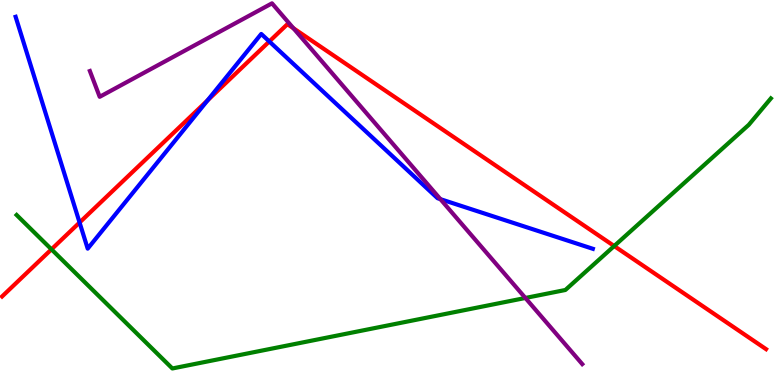[{'lines': ['blue', 'red'], 'intersections': [{'x': 1.03, 'y': 4.22}, {'x': 2.68, 'y': 7.39}, {'x': 3.47, 'y': 8.92}]}, {'lines': ['green', 'red'], 'intersections': [{'x': 0.664, 'y': 3.52}, {'x': 7.92, 'y': 3.61}]}, {'lines': ['purple', 'red'], 'intersections': [{'x': 3.79, 'y': 9.27}]}, {'lines': ['blue', 'green'], 'intersections': []}, {'lines': ['blue', 'purple'], 'intersections': [{'x': 5.68, 'y': 4.83}]}, {'lines': ['green', 'purple'], 'intersections': [{'x': 6.78, 'y': 2.26}]}]